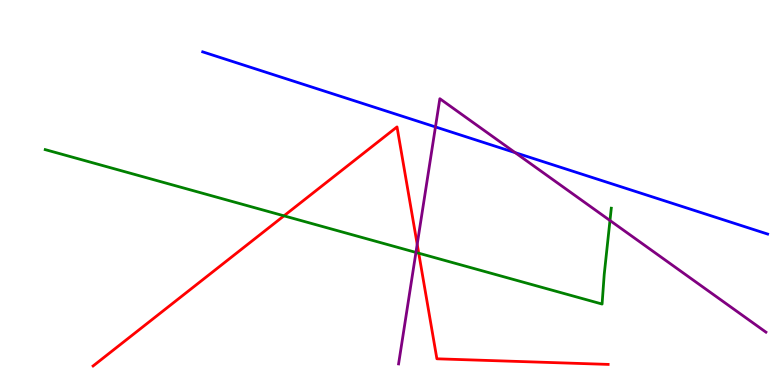[{'lines': ['blue', 'red'], 'intersections': []}, {'lines': ['green', 'red'], 'intersections': [{'x': 3.66, 'y': 4.39}, {'x': 5.4, 'y': 3.42}]}, {'lines': ['purple', 'red'], 'intersections': [{'x': 5.38, 'y': 3.66}]}, {'lines': ['blue', 'green'], 'intersections': []}, {'lines': ['blue', 'purple'], 'intersections': [{'x': 5.62, 'y': 6.7}, {'x': 6.65, 'y': 6.04}]}, {'lines': ['green', 'purple'], 'intersections': [{'x': 5.37, 'y': 3.44}, {'x': 7.87, 'y': 4.27}]}]